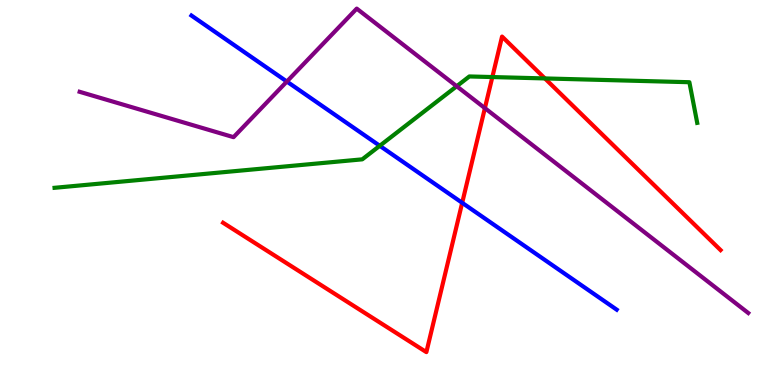[{'lines': ['blue', 'red'], 'intersections': [{'x': 5.96, 'y': 4.73}]}, {'lines': ['green', 'red'], 'intersections': [{'x': 6.35, 'y': 8.0}, {'x': 7.03, 'y': 7.96}]}, {'lines': ['purple', 'red'], 'intersections': [{'x': 6.26, 'y': 7.19}]}, {'lines': ['blue', 'green'], 'intersections': [{'x': 4.9, 'y': 6.21}]}, {'lines': ['blue', 'purple'], 'intersections': [{'x': 3.7, 'y': 7.88}]}, {'lines': ['green', 'purple'], 'intersections': [{'x': 5.89, 'y': 7.76}]}]